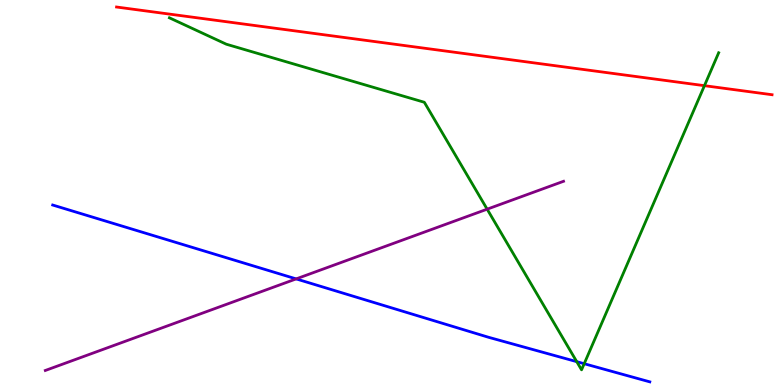[{'lines': ['blue', 'red'], 'intersections': []}, {'lines': ['green', 'red'], 'intersections': [{'x': 9.09, 'y': 7.77}]}, {'lines': ['purple', 'red'], 'intersections': []}, {'lines': ['blue', 'green'], 'intersections': [{'x': 7.44, 'y': 0.606}, {'x': 7.54, 'y': 0.553}]}, {'lines': ['blue', 'purple'], 'intersections': [{'x': 3.82, 'y': 2.76}]}, {'lines': ['green', 'purple'], 'intersections': [{'x': 6.29, 'y': 4.57}]}]